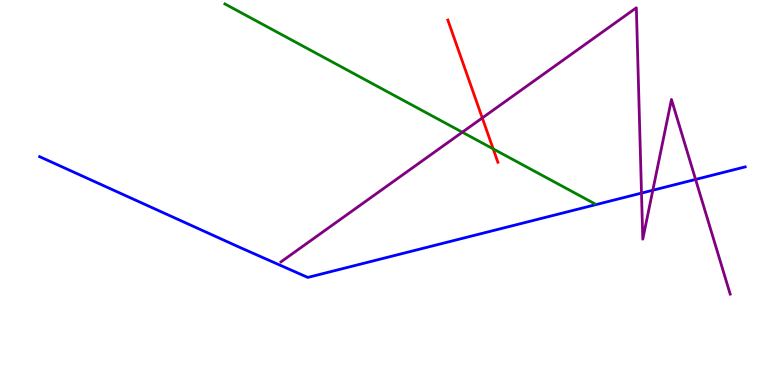[{'lines': ['blue', 'red'], 'intersections': []}, {'lines': ['green', 'red'], 'intersections': [{'x': 6.36, 'y': 6.13}]}, {'lines': ['purple', 'red'], 'intersections': [{'x': 6.22, 'y': 6.94}]}, {'lines': ['blue', 'green'], 'intersections': []}, {'lines': ['blue', 'purple'], 'intersections': [{'x': 8.28, 'y': 4.98}, {'x': 8.42, 'y': 5.06}, {'x': 8.98, 'y': 5.34}]}, {'lines': ['green', 'purple'], 'intersections': [{'x': 5.97, 'y': 6.57}]}]